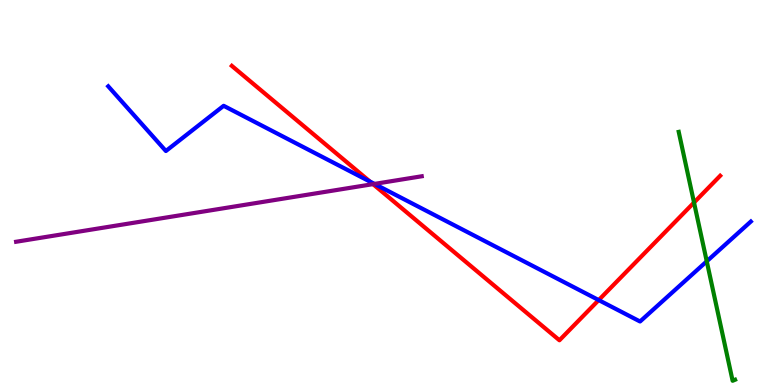[{'lines': ['blue', 'red'], 'intersections': [{'x': 4.77, 'y': 5.28}, {'x': 7.73, 'y': 2.21}]}, {'lines': ['green', 'red'], 'intersections': [{'x': 8.96, 'y': 4.74}]}, {'lines': ['purple', 'red'], 'intersections': [{'x': 4.81, 'y': 5.22}]}, {'lines': ['blue', 'green'], 'intersections': [{'x': 9.12, 'y': 3.21}]}, {'lines': ['blue', 'purple'], 'intersections': [{'x': 4.83, 'y': 5.22}]}, {'lines': ['green', 'purple'], 'intersections': []}]